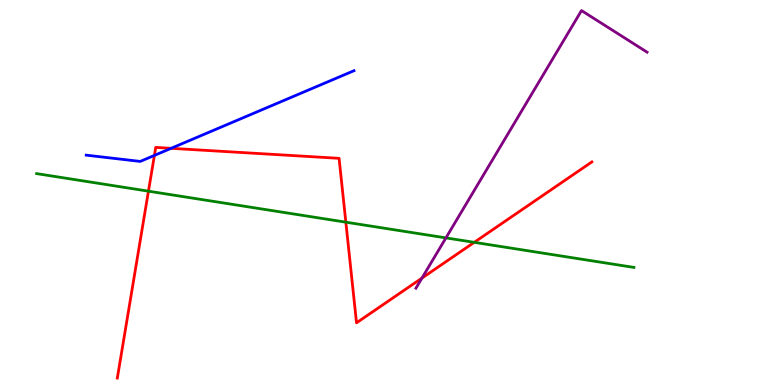[{'lines': ['blue', 'red'], 'intersections': [{'x': 1.99, 'y': 5.96}, {'x': 2.21, 'y': 6.15}]}, {'lines': ['green', 'red'], 'intersections': [{'x': 1.92, 'y': 5.03}, {'x': 4.46, 'y': 4.23}, {'x': 6.12, 'y': 3.71}]}, {'lines': ['purple', 'red'], 'intersections': [{'x': 5.44, 'y': 2.78}]}, {'lines': ['blue', 'green'], 'intersections': []}, {'lines': ['blue', 'purple'], 'intersections': []}, {'lines': ['green', 'purple'], 'intersections': [{'x': 5.75, 'y': 3.82}]}]